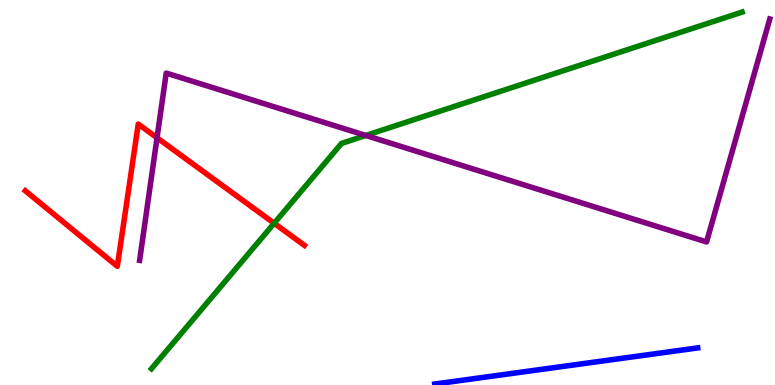[{'lines': ['blue', 'red'], 'intersections': []}, {'lines': ['green', 'red'], 'intersections': [{'x': 3.54, 'y': 4.2}]}, {'lines': ['purple', 'red'], 'intersections': [{'x': 2.03, 'y': 6.42}]}, {'lines': ['blue', 'green'], 'intersections': []}, {'lines': ['blue', 'purple'], 'intersections': []}, {'lines': ['green', 'purple'], 'intersections': [{'x': 4.72, 'y': 6.48}]}]